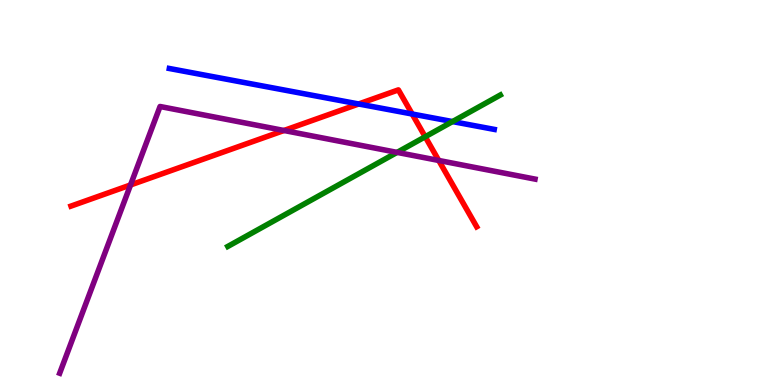[{'lines': ['blue', 'red'], 'intersections': [{'x': 4.63, 'y': 7.3}, {'x': 5.32, 'y': 7.04}]}, {'lines': ['green', 'red'], 'intersections': [{'x': 5.49, 'y': 6.45}]}, {'lines': ['purple', 'red'], 'intersections': [{'x': 1.68, 'y': 5.2}, {'x': 3.66, 'y': 6.61}, {'x': 5.66, 'y': 5.83}]}, {'lines': ['blue', 'green'], 'intersections': [{'x': 5.84, 'y': 6.84}]}, {'lines': ['blue', 'purple'], 'intersections': []}, {'lines': ['green', 'purple'], 'intersections': [{'x': 5.12, 'y': 6.04}]}]